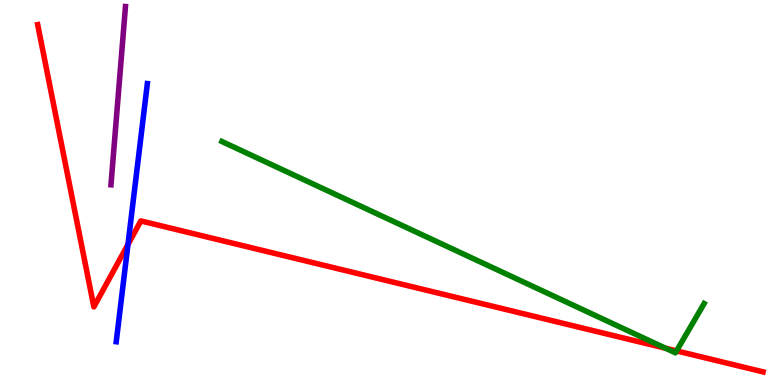[{'lines': ['blue', 'red'], 'intersections': [{'x': 1.65, 'y': 3.65}]}, {'lines': ['green', 'red'], 'intersections': [{'x': 8.59, 'y': 0.956}, {'x': 8.73, 'y': 0.886}]}, {'lines': ['purple', 'red'], 'intersections': []}, {'lines': ['blue', 'green'], 'intersections': []}, {'lines': ['blue', 'purple'], 'intersections': []}, {'lines': ['green', 'purple'], 'intersections': []}]